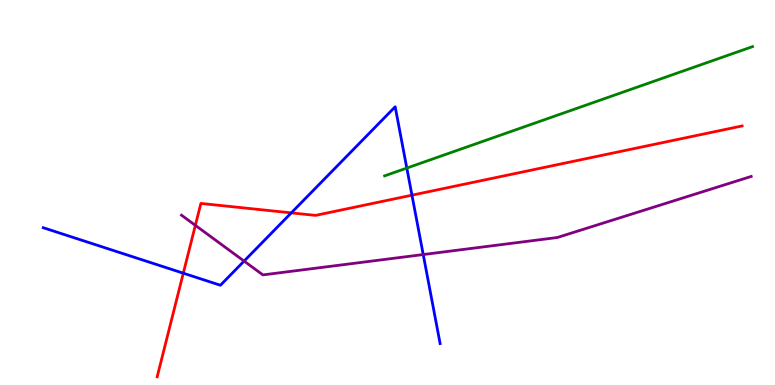[{'lines': ['blue', 'red'], 'intersections': [{'x': 2.37, 'y': 2.9}, {'x': 3.76, 'y': 4.47}, {'x': 5.32, 'y': 4.93}]}, {'lines': ['green', 'red'], 'intersections': []}, {'lines': ['purple', 'red'], 'intersections': [{'x': 2.52, 'y': 4.15}]}, {'lines': ['blue', 'green'], 'intersections': [{'x': 5.25, 'y': 5.63}]}, {'lines': ['blue', 'purple'], 'intersections': [{'x': 3.15, 'y': 3.22}, {'x': 5.46, 'y': 3.39}]}, {'lines': ['green', 'purple'], 'intersections': []}]